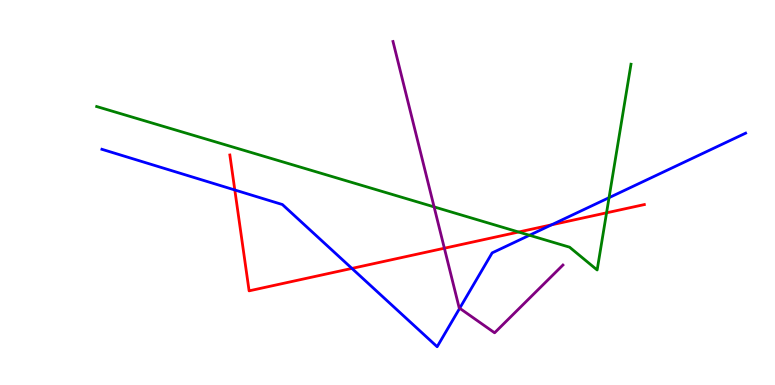[{'lines': ['blue', 'red'], 'intersections': [{'x': 3.03, 'y': 5.07}, {'x': 4.54, 'y': 3.03}, {'x': 7.12, 'y': 4.16}]}, {'lines': ['green', 'red'], 'intersections': [{'x': 6.69, 'y': 3.97}, {'x': 7.83, 'y': 4.47}]}, {'lines': ['purple', 'red'], 'intersections': [{'x': 5.73, 'y': 3.55}]}, {'lines': ['blue', 'green'], 'intersections': [{'x': 6.83, 'y': 3.89}, {'x': 7.86, 'y': 4.87}]}, {'lines': ['blue', 'purple'], 'intersections': [{'x': 5.93, 'y': 1.99}]}, {'lines': ['green', 'purple'], 'intersections': [{'x': 5.6, 'y': 4.63}]}]